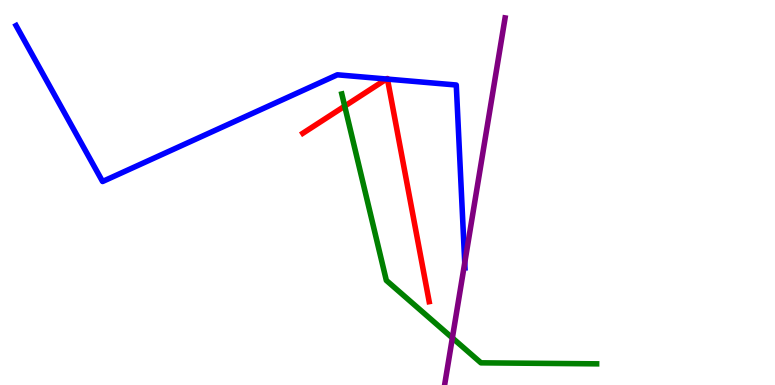[{'lines': ['blue', 'red'], 'intersections': [{'x': 4.99, 'y': 7.95}, {'x': 5.0, 'y': 7.95}]}, {'lines': ['green', 'red'], 'intersections': [{'x': 4.45, 'y': 7.24}]}, {'lines': ['purple', 'red'], 'intersections': []}, {'lines': ['blue', 'green'], 'intersections': []}, {'lines': ['blue', 'purple'], 'intersections': [{'x': 6.0, 'y': 3.17}]}, {'lines': ['green', 'purple'], 'intersections': [{'x': 5.84, 'y': 1.22}]}]